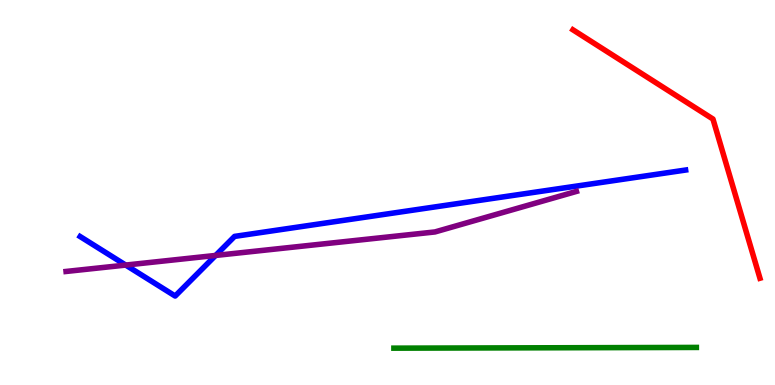[{'lines': ['blue', 'red'], 'intersections': []}, {'lines': ['green', 'red'], 'intersections': []}, {'lines': ['purple', 'red'], 'intersections': []}, {'lines': ['blue', 'green'], 'intersections': []}, {'lines': ['blue', 'purple'], 'intersections': [{'x': 1.62, 'y': 3.12}, {'x': 2.78, 'y': 3.37}]}, {'lines': ['green', 'purple'], 'intersections': []}]